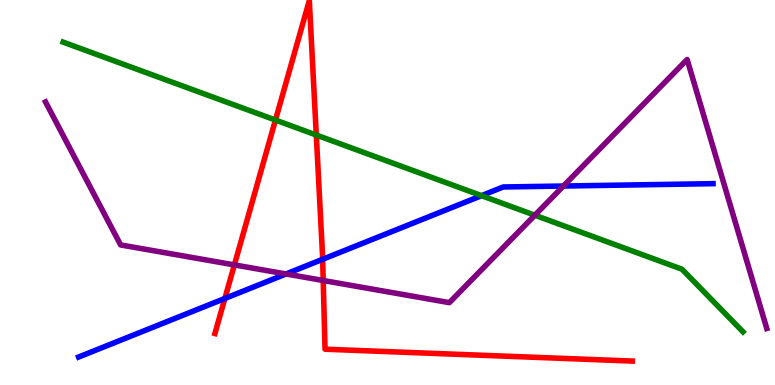[{'lines': ['blue', 'red'], 'intersections': [{'x': 2.9, 'y': 2.25}, {'x': 4.16, 'y': 3.26}]}, {'lines': ['green', 'red'], 'intersections': [{'x': 3.55, 'y': 6.88}, {'x': 4.08, 'y': 6.49}]}, {'lines': ['purple', 'red'], 'intersections': [{'x': 3.02, 'y': 3.12}, {'x': 4.17, 'y': 2.71}]}, {'lines': ['blue', 'green'], 'intersections': [{'x': 6.21, 'y': 4.92}]}, {'lines': ['blue', 'purple'], 'intersections': [{'x': 3.69, 'y': 2.88}, {'x': 7.27, 'y': 5.17}]}, {'lines': ['green', 'purple'], 'intersections': [{'x': 6.9, 'y': 4.41}]}]